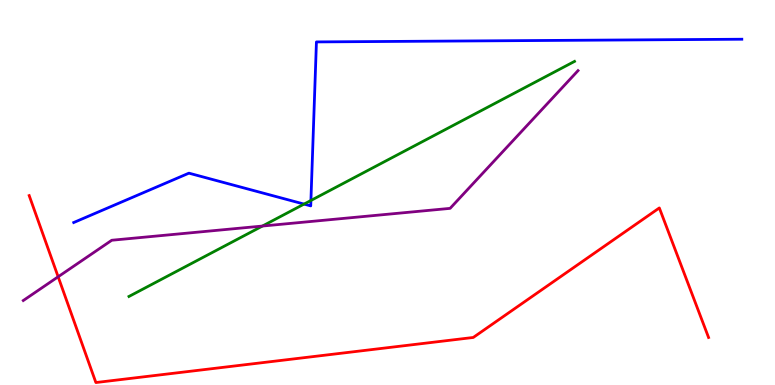[{'lines': ['blue', 'red'], 'intersections': []}, {'lines': ['green', 'red'], 'intersections': []}, {'lines': ['purple', 'red'], 'intersections': [{'x': 0.75, 'y': 2.81}]}, {'lines': ['blue', 'green'], 'intersections': [{'x': 3.92, 'y': 4.7}, {'x': 4.01, 'y': 4.79}]}, {'lines': ['blue', 'purple'], 'intersections': []}, {'lines': ['green', 'purple'], 'intersections': [{'x': 3.39, 'y': 4.13}]}]